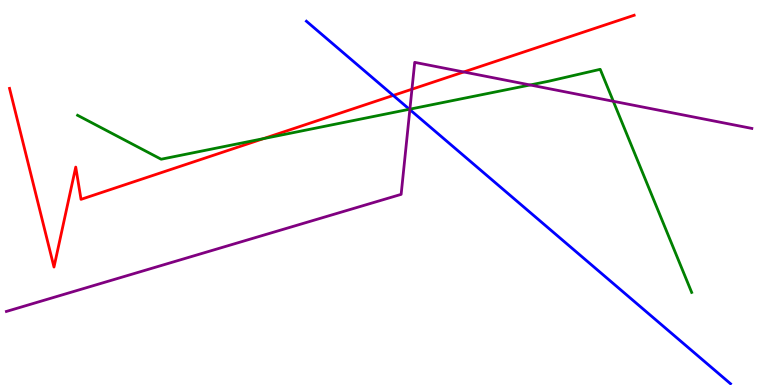[{'lines': ['blue', 'red'], 'intersections': [{'x': 5.07, 'y': 7.52}]}, {'lines': ['green', 'red'], 'intersections': [{'x': 3.4, 'y': 6.4}]}, {'lines': ['purple', 'red'], 'intersections': [{'x': 5.32, 'y': 7.68}, {'x': 5.98, 'y': 8.13}]}, {'lines': ['blue', 'green'], 'intersections': [{'x': 5.28, 'y': 7.16}]}, {'lines': ['blue', 'purple'], 'intersections': [{'x': 5.29, 'y': 7.15}]}, {'lines': ['green', 'purple'], 'intersections': [{'x': 5.29, 'y': 7.16}, {'x': 6.84, 'y': 7.79}, {'x': 7.91, 'y': 7.37}]}]